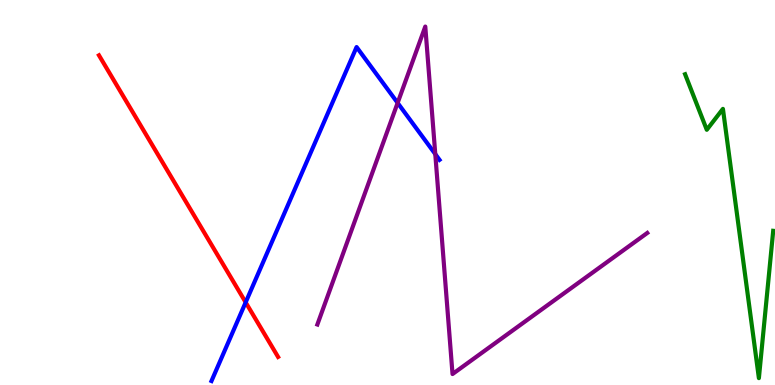[{'lines': ['blue', 'red'], 'intersections': [{'x': 3.17, 'y': 2.15}]}, {'lines': ['green', 'red'], 'intersections': []}, {'lines': ['purple', 'red'], 'intersections': []}, {'lines': ['blue', 'green'], 'intersections': []}, {'lines': ['blue', 'purple'], 'intersections': [{'x': 5.13, 'y': 7.33}, {'x': 5.62, 'y': 6.0}]}, {'lines': ['green', 'purple'], 'intersections': []}]